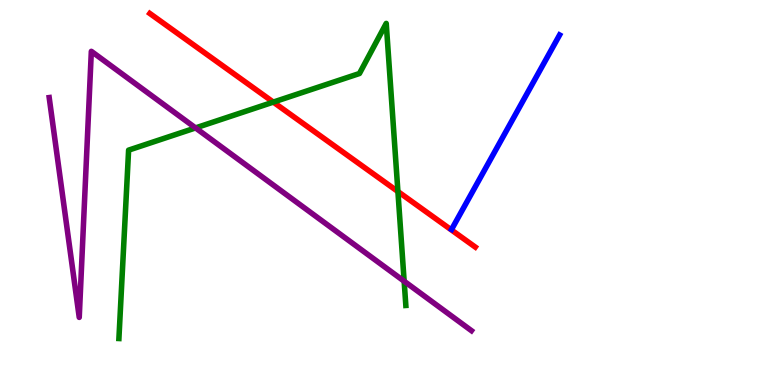[{'lines': ['blue', 'red'], 'intersections': []}, {'lines': ['green', 'red'], 'intersections': [{'x': 3.53, 'y': 7.35}, {'x': 5.13, 'y': 5.03}]}, {'lines': ['purple', 'red'], 'intersections': []}, {'lines': ['blue', 'green'], 'intersections': []}, {'lines': ['blue', 'purple'], 'intersections': []}, {'lines': ['green', 'purple'], 'intersections': [{'x': 2.52, 'y': 6.68}, {'x': 5.21, 'y': 2.7}]}]